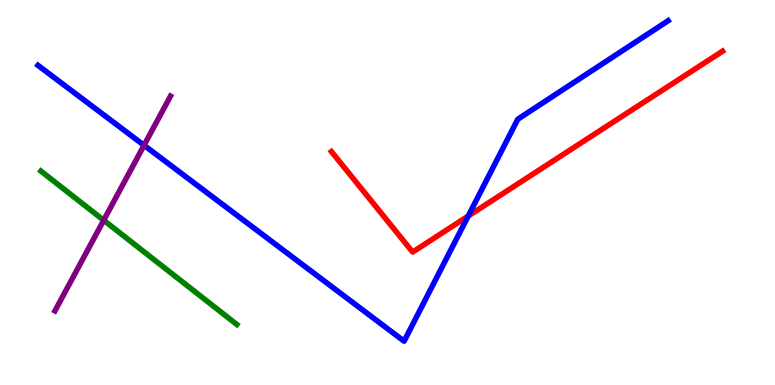[{'lines': ['blue', 'red'], 'intersections': [{'x': 6.04, 'y': 4.39}]}, {'lines': ['green', 'red'], 'intersections': []}, {'lines': ['purple', 'red'], 'intersections': []}, {'lines': ['blue', 'green'], 'intersections': []}, {'lines': ['blue', 'purple'], 'intersections': [{'x': 1.86, 'y': 6.23}]}, {'lines': ['green', 'purple'], 'intersections': [{'x': 1.34, 'y': 4.28}]}]